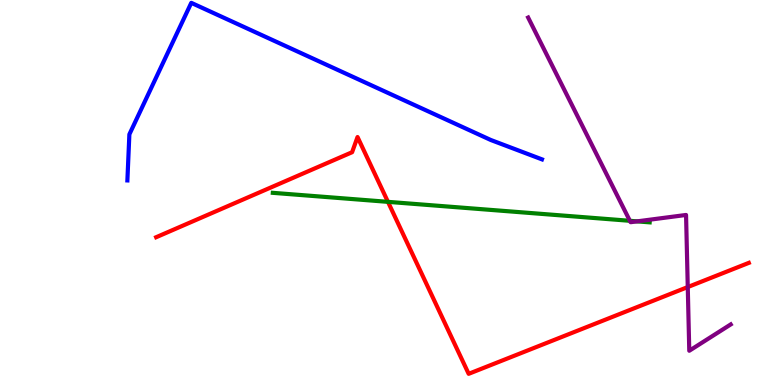[{'lines': ['blue', 'red'], 'intersections': []}, {'lines': ['green', 'red'], 'intersections': [{'x': 5.01, 'y': 4.76}]}, {'lines': ['purple', 'red'], 'intersections': [{'x': 8.87, 'y': 2.54}]}, {'lines': ['blue', 'green'], 'intersections': []}, {'lines': ['blue', 'purple'], 'intersections': []}, {'lines': ['green', 'purple'], 'intersections': [{'x': 8.13, 'y': 4.26}, {'x': 8.22, 'y': 4.25}]}]